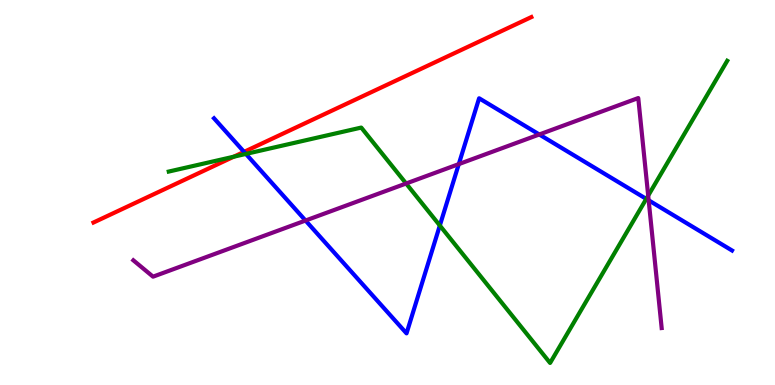[{'lines': ['blue', 'red'], 'intersections': [{'x': 3.15, 'y': 6.06}]}, {'lines': ['green', 'red'], 'intersections': [{'x': 3.02, 'y': 5.93}]}, {'lines': ['purple', 'red'], 'intersections': []}, {'lines': ['blue', 'green'], 'intersections': [{'x': 3.17, 'y': 6.0}, {'x': 5.68, 'y': 4.14}, {'x': 8.34, 'y': 4.83}]}, {'lines': ['blue', 'purple'], 'intersections': [{'x': 3.94, 'y': 4.27}, {'x': 5.92, 'y': 5.74}, {'x': 6.96, 'y': 6.51}, {'x': 8.37, 'y': 4.8}]}, {'lines': ['green', 'purple'], 'intersections': [{'x': 5.24, 'y': 5.23}, {'x': 8.36, 'y': 4.92}]}]